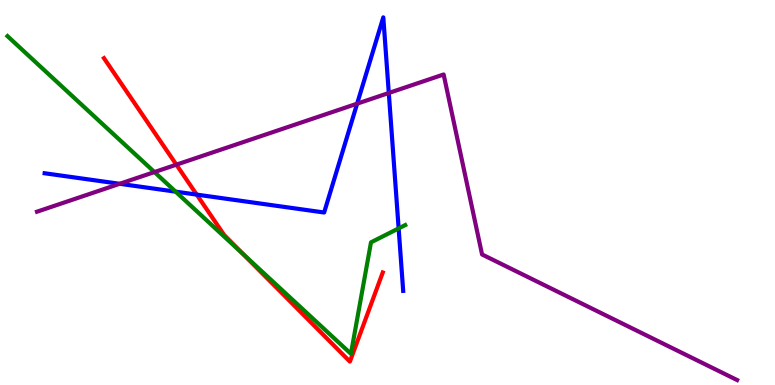[{'lines': ['blue', 'red'], 'intersections': [{'x': 2.54, 'y': 4.95}]}, {'lines': ['green', 'red'], 'intersections': [{'x': 3.14, 'y': 3.4}]}, {'lines': ['purple', 'red'], 'intersections': [{'x': 2.28, 'y': 5.72}]}, {'lines': ['blue', 'green'], 'intersections': [{'x': 2.27, 'y': 5.02}, {'x': 5.14, 'y': 4.07}]}, {'lines': ['blue', 'purple'], 'intersections': [{'x': 1.54, 'y': 5.23}, {'x': 4.61, 'y': 7.31}, {'x': 5.02, 'y': 7.58}]}, {'lines': ['green', 'purple'], 'intersections': [{'x': 1.99, 'y': 5.53}]}]